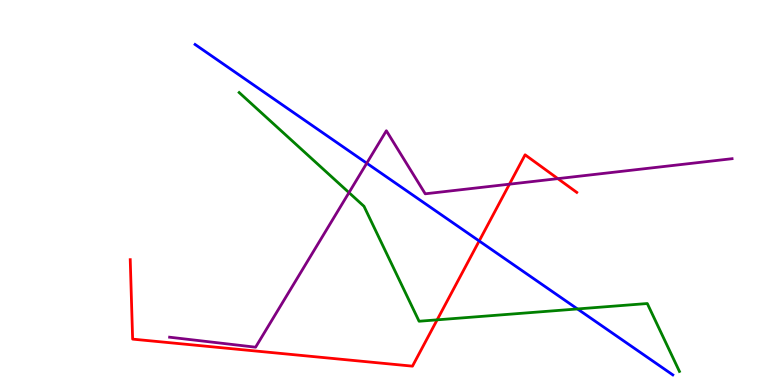[{'lines': ['blue', 'red'], 'intersections': [{'x': 6.18, 'y': 3.74}]}, {'lines': ['green', 'red'], 'intersections': [{'x': 5.64, 'y': 1.69}]}, {'lines': ['purple', 'red'], 'intersections': [{'x': 6.57, 'y': 5.22}, {'x': 7.2, 'y': 5.36}]}, {'lines': ['blue', 'green'], 'intersections': [{'x': 7.45, 'y': 1.98}]}, {'lines': ['blue', 'purple'], 'intersections': [{'x': 4.73, 'y': 5.76}]}, {'lines': ['green', 'purple'], 'intersections': [{'x': 4.5, 'y': 5.0}]}]